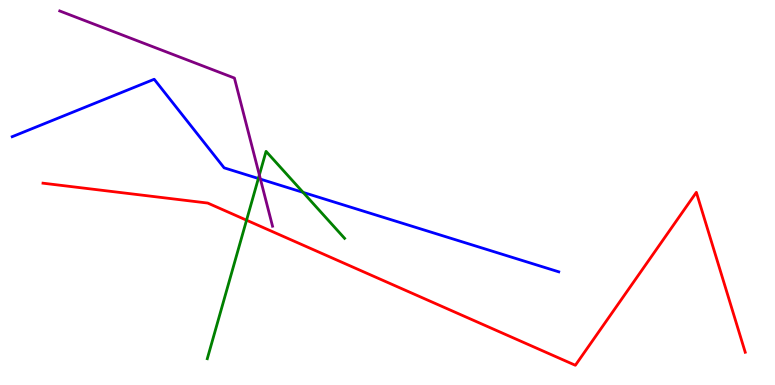[{'lines': ['blue', 'red'], 'intersections': []}, {'lines': ['green', 'red'], 'intersections': [{'x': 3.18, 'y': 4.28}]}, {'lines': ['purple', 'red'], 'intersections': []}, {'lines': ['blue', 'green'], 'intersections': [{'x': 3.33, 'y': 5.36}, {'x': 3.91, 'y': 5.0}]}, {'lines': ['blue', 'purple'], 'intersections': [{'x': 3.36, 'y': 5.35}]}, {'lines': ['green', 'purple'], 'intersections': [{'x': 3.35, 'y': 5.45}]}]